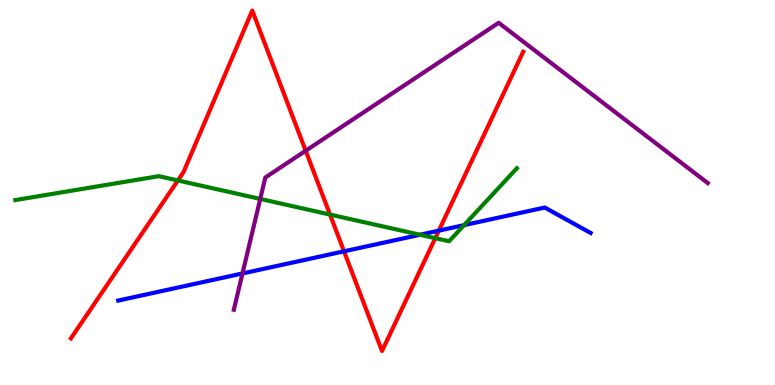[{'lines': ['blue', 'red'], 'intersections': [{'x': 4.44, 'y': 3.47}, {'x': 5.66, 'y': 4.01}]}, {'lines': ['green', 'red'], 'intersections': [{'x': 2.3, 'y': 5.31}, {'x': 4.26, 'y': 4.43}, {'x': 5.62, 'y': 3.81}]}, {'lines': ['purple', 'red'], 'intersections': [{'x': 3.94, 'y': 6.08}]}, {'lines': ['blue', 'green'], 'intersections': [{'x': 5.42, 'y': 3.9}, {'x': 5.99, 'y': 4.15}]}, {'lines': ['blue', 'purple'], 'intersections': [{'x': 3.13, 'y': 2.9}]}, {'lines': ['green', 'purple'], 'intersections': [{'x': 3.36, 'y': 4.83}]}]